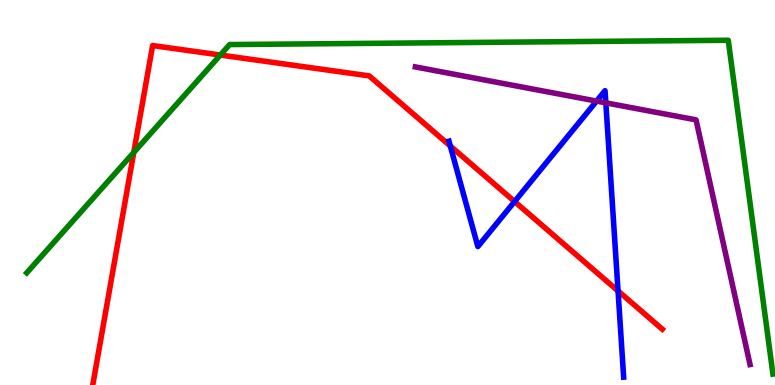[{'lines': ['blue', 'red'], 'intersections': [{'x': 5.81, 'y': 6.21}, {'x': 6.64, 'y': 4.77}, {'x': 7.97, 'y': 2.44}]}, {'lines': ['green', 'red'], 'intersections': [{'x': 1.73, 'y': 6.04}, {'x': 2.84, 'y': 8.57}]}, {'lines': ['purple', 'red'], 'intersections': []}, {'lines': ['blue', 'green'], 'intersections': []}, {'lines': ['blue', 'purple'], 'intersections': [{'x': 7.7, 'y': 7.37}, {'x': 7.82, 'y': 7.33}]}, {'lines': ['green', 'purple'], 'intersections': []}]